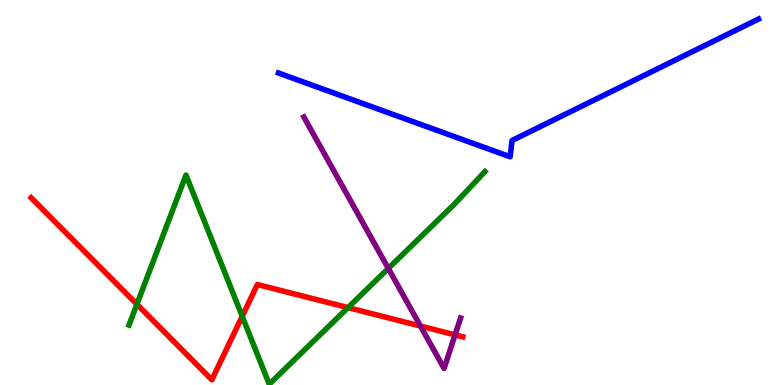[{'lines': ['blue', 'red'], 'intersections': []}, {'lines': ['green', 'red'], 'intersections': [{'x': 1.77, 'y': 2.1}, {'x': 3.13, 'y': 1.78}, {'x': 4.49, 'y': 2.01}]}, {'lines': ['purple', 'red'], 'intersections': [{'x': 5.43, 'y': 1.53}, {'x': 5.87, 'y': 1.3}]}, {'lines': ['blue', 'green'], 'intersections': []}, {'lines': ['blue', 'purple'], 'intersections': []}, {'lines': ['green', 'purple'], 'intersections': [{'x': 5.01, 'y': 3.03}]}]